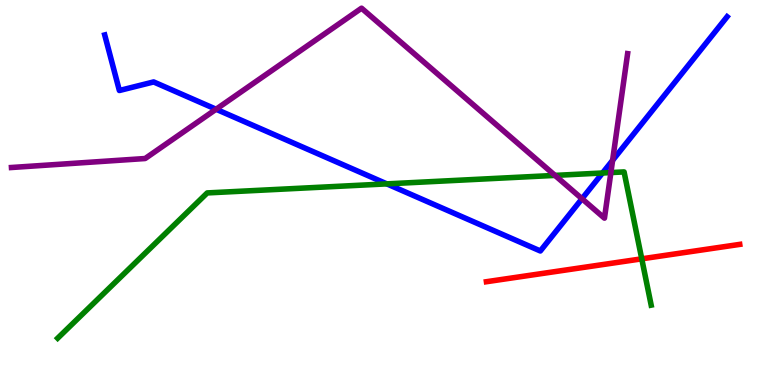[{'lines': ['blue', 'red'], 'intersections': []}, {'lines': ['green', 'red'], 'intersections': [{'x': 8.28, 'y': 3.28}]}, {'lines': ['purple', 'red'], 'intersections': []}, {'lines': ['blue', 'green'], 'intersections': [{'x': 4.99, 'y': 5.22}, {'x': 7.77, 'y': 5.51}]}, {'lines': ['blue', 'purple'], 'intersections': [{'x': 2.79, 'y': 7.16}, {'x': 7.51, 'y': 4.84}, {'x': 7.9, 'y': 5.84}]}, {'lines': ['green', 'purple'], 'intersections': [{'x': 7.16, 'y': 5.44}, {'x': 7.88, 'y': 5.52}]}]